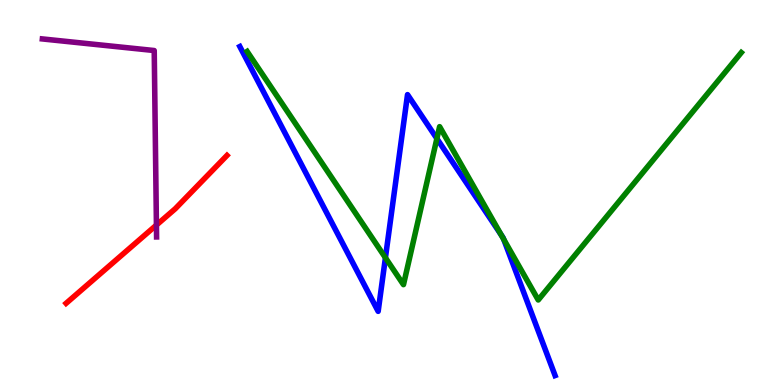[{'lines': ['blue', 'red'], 'intersections': []}, {'lines': ['green', 'red'], 'intersections': []}, {'lines': ['purple', 'red'], 'intersections': [{'x': 2.02, 'y': 4.15}]}, {'lines': ['blue', 'green'], 'intersections': [{'x': 4.97, 'y': 3.31}, {'x': 5.64, 'y': 6.4}, {'x': 6.47, 'y': 3.89}, {'x': 6.5, 'y': 3.79}]}, {'lines': ['blue', 'purple'], 'intersections': []}, {'lines': ['green', 'purple'], 'intersections': []}]